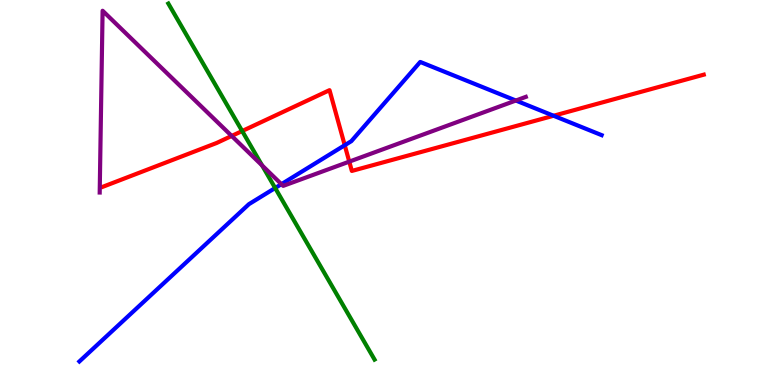[{'lines': ['blue', 'red'], 'intersections': [{'x': 4.45, 'y': 6.23}, {'x': 7.14, 'y': 6.99}]}, {'lines': ['green', 'red'], 'intersections': [{'x': 3.12, 'y': 6.6}]}, {'lines': ['purple', 'red'], 'intersections': [{'x': 2.99, 'y': 6.47}, {'x': 4.51, 'y': 5.8}]}, {'lines': ['blue', 'green'], 'intersections': [{'x': 3.55, 'y': 5.12}]}, {'lines': ['blue', 'purple'], 'intersections': [{'x': 3.63, 'y': 5.22}, {'x': 6.66, 'y': 7.39}]}, {'lines': ['green', 'purple'], 'intersections': [{'x': 3.38, 'y': 5.7}]}]